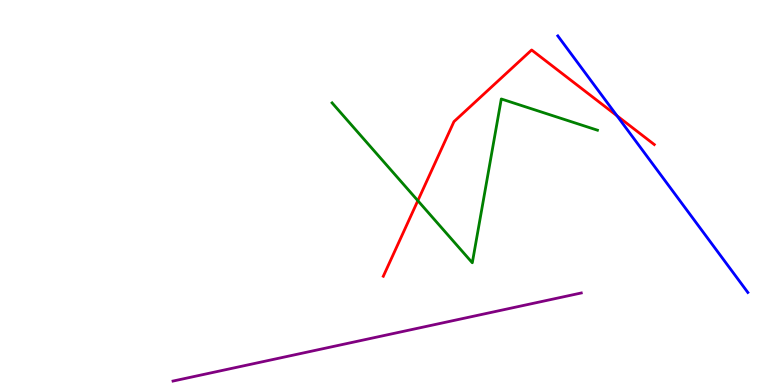[{'lines': ['blue', 'red'], 'intersections': [{'x': 7.96, 'y': 6.99}]}, {'lines': ['green', 'red'], 'intersections': [{'x': 5.39, 'y': 4.79}]}, {'lines': ['purple', 'red'], 'intersections': []}, {'lines': ['blue', 'green'], 'intersections': []}, {'lines': ['blue', 'purple'], 'intersections': []}, {'lines': ['green', 'purple'], 'intersections': []}]